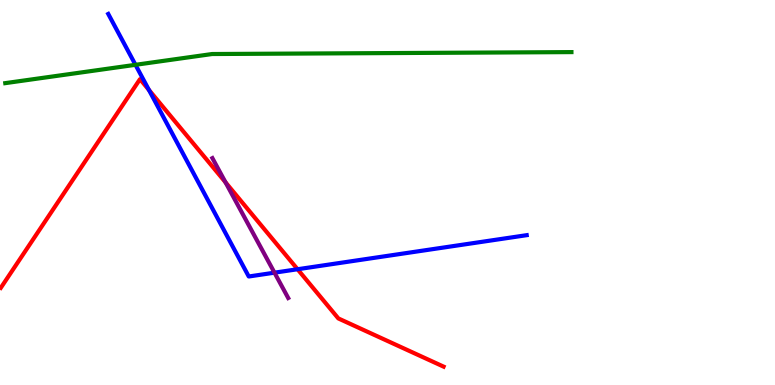[{'lines': ['blue', 'red'], 'intersections': [{'x': 1.92, 'y': 7.66}, {'x': 3.84, 'y': 3.01}]}, {'lines': ['green', 'red'], 'intersections': []}, {'lines': ['purple', 'red'], 'intersections': [{'x': 2.91, 'y': 5.26}]}, {'lines': ['blue', 'green'], 'intersections': [{'x': 1.75, 'y': 8.32}]}, {'lines': ['blue', 'purple'], 'intersections': [{'x': 3.54, 'y': 2.92}]}, {'lines': ['green', 'purple'], 'intersections': []}]